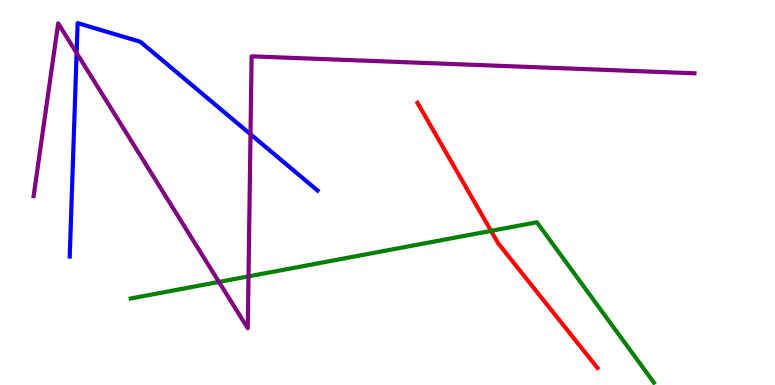[{'lines': ['blue', 'red'], 'intersections': []}, {'lines': ['green', 'red'], 'intersections': [{'x': 6.34, 'y': 4.0}]}, {'lines': ['purple', 'red'], 'intersections': []}, {'lines': ['blue', 'green'], 'intersections': []}, {'lines': ['blue', 'purple'], 'intersections': [{'x': 0.989, 'y': 8.62}, {'x': 3.23, 'y': 6.51}]}, {'lines': ['green', 'purple'], 'intersections': [{'x': 2.83, 'y': 2.68}, {'x': 3.21, 'y': 2.82}]}]